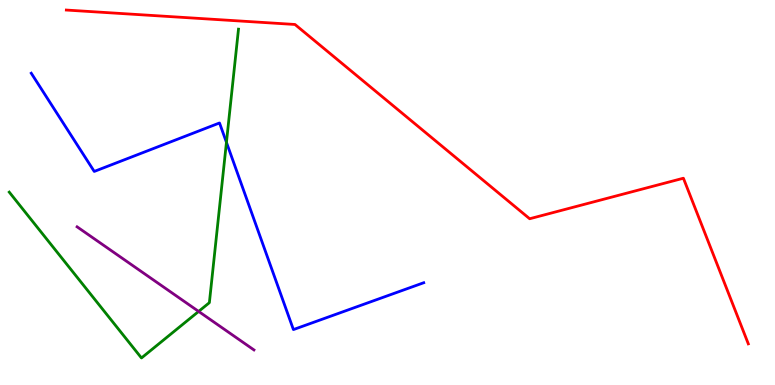[{'lines': ['blue', 'red'], 'intersections': []}, {'lines': ['green', 'red'], 'intersections': []}, {'lines': ['purple', 'red'], 'intersections': []}, {'lines': ['blue', 'green'], 'intersections': [{'x': 2.92, 'y': 6.3}]}, {'lines': ['blue', 'purple'], 'intersections': []}, {'lines': ['green', 'purple'], 'intersections': [{'x': 2.56, 'y': 1.91}]}]